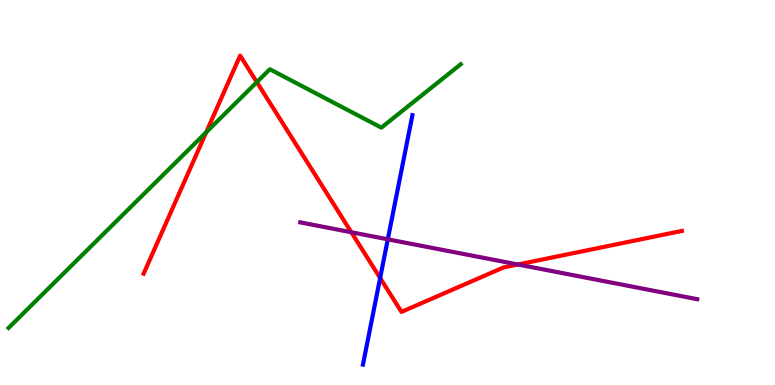[{'lines': ['blue', 'red'], 'intersections': [{'x': 4.9, 'y': 2.78}]}, {'lines': ['green', 'red'], 'intersections': [{'x': 2.66, 'y': 6.57}, {'x': 3.31, 'y': 7.87}]}, {'lines': ['purple', 'red'], 'intersections': [{'x': 4.53, 'y': 3.97}, {'x': 6.68, 'y': 3.13}]}, {'lines': ['blue', 'green'], 'intersections': []}, {'lines': ['blue', 'purple'], 'intersections': [{'x': 5.0, 'y': 3.78}]}, {'lines': ['green', 'purple'], 'intersections': []}]